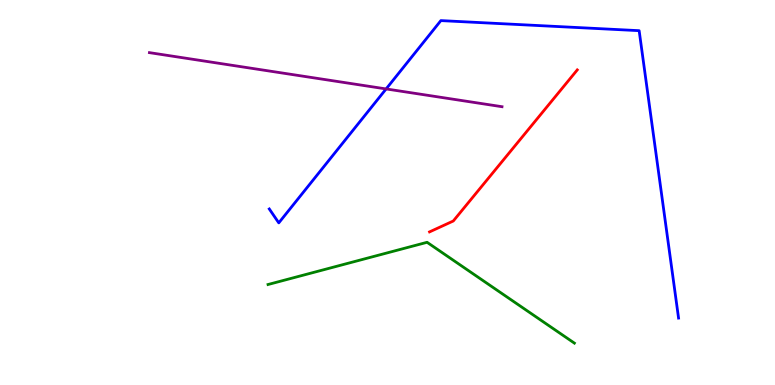[{'lines': ['blue', 'red'], 'intersections': []}, {'lines': ['green', 'red'], 'intersections': []}, {'lines': ['purple', 'red'], 'intersections': []}, {'lines': ['blue', 'green'], 'intersections': []}, {'lines': ['blue', 'purple'], 'intersections': [{'x': 4.98, 'y': 7.69}]}, {'lines': ['green', 'purple'], 'intersections': []}]